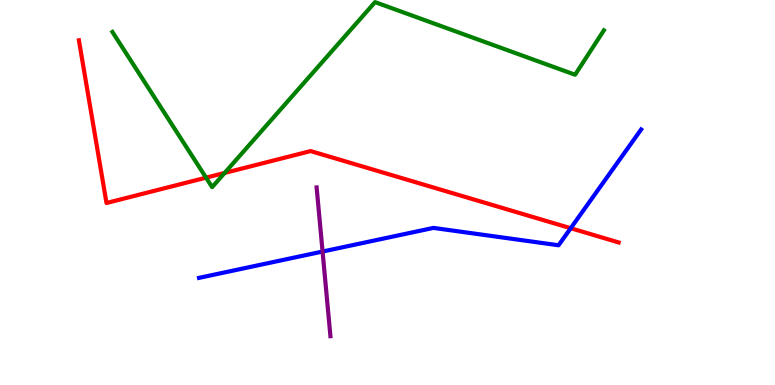[{'lines': ['blue', 'red'], 'intersections': [{'x': 7.36, 'y': 4.07}]}, {'lines': ['green', 'red'], 'intersections': [{'x': 2.66, 'y': 5.39}, {'x': 2.9, 'y': 5.51}]}, {'lines': ['purple', 'red'], 'intersections': []}, {'lines': ['blue', 'green'], 'intersections': []}, {'lines': ['blue', 'purple'], 'intersections': [{'x': 4.16, 'y': 3.47}]}, {'lines': ['green', 'purple'], 'intersections': []}]